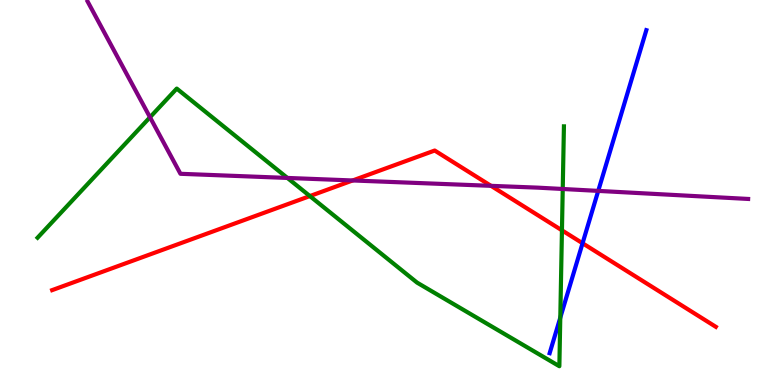[{'lines': ['blue', 'red'], 'intersections': [{'x': 7.52, 'y': 3.68}]}, {'lines': ['green', 'red'], 'intersections': [{'x': 4.0, 'y': 4.91}, {'x': 7.25, 'y': 4.02}]}, {'lines': ['purple', 'red'], 'intersections': [{'x': 4.55, 'y': 5.31}, {'x': 6.34, 'y': 5.17}]}, {'lines': ['blue', 'green'], 'intersections': [{'x': 7.23, 'y': 1.75}]}, {'lines': ['blue', 'purple'], 'intersections': [{'x': 7.72, 'y': 5.04}]}, {'lines': ['green', 'purple'], 'intersections': [{'x': 1.94, 'y': 6.95}, {'x': 3.71, 'y': 5.38}, {'x': 7.26, 'y': 5.09}]}]